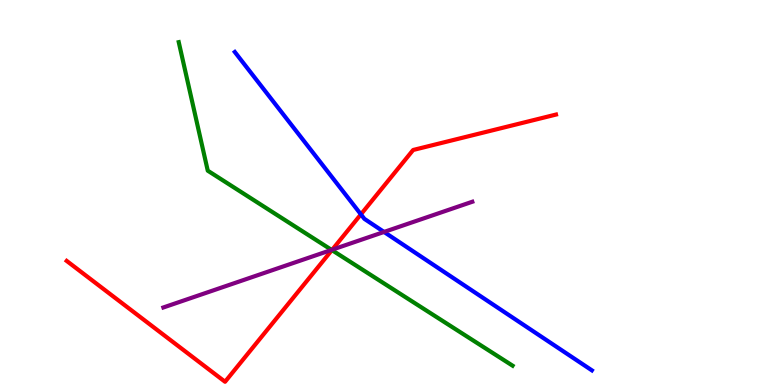[{'lines': ['blue', 'red'], 'intersections': [{'x': 4.66, 'y': 4.43}]}, {'lines': ['green', 'red'], 'intersections': [{'x': 4.28, 'y': 3.5}]}, {'lines': ['purple', 'red'], 'intersections': [{'x': 4.29, 'y': 3.51}]}, {'lines': ['blue', 'green'], 'intersections': []}, {'lines': ['blue', 'purple'], 'intersections': [{'x': 4.96, 'y': 3.98}]}, {'lines': ['green', 'purple'], 'intersections': [{'x': 4.28, 'y': 3.51}]}]